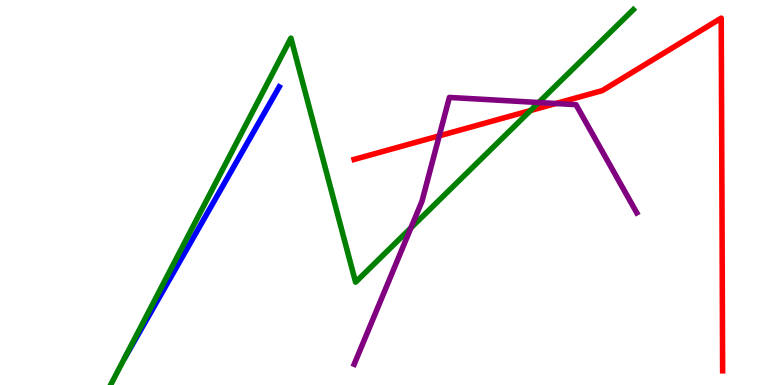[{'lines': ['blue', 'red'], 'intersections': []}, {'lines': ['green', 'red'], 'intersections': [{'x': 6.85, 'y': 7.13}]}, {'lines': ['purple', 'red'], 'intersections': [{'x': 5.67, 'y': 6.47}, {'x': 7.17, 'y': 7.31}]}, {'lines': ['blue', 'green'], 'intersections': []}, {'lines': ['blue', 'purple'], 'intersections': []}, {'lines': ['green', 'purple'], 'intersections': [{'x': 5.3, 'y': 4.08}, {'x': 6.95, 'y': 7.34}]}]